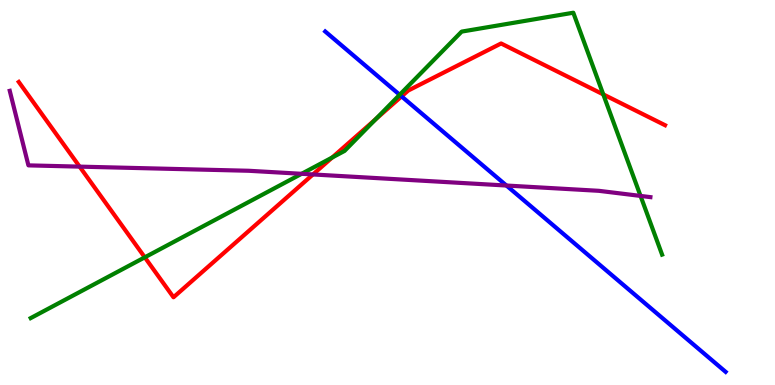[{'lines': ['blue', 'red'], 'intersections': [{'x': 5.18, 'y': 7.5}]}, {'lines': ['green', 'red'], 'intersections': [{'x': 1.87, 'y': 3.32}, {'x': 4.29, 'y': 5.91}, {'x': 4.85, 'y': 6.9}, {'x': 7.78, 'y': 7.55}]}, {'lines': ['purple', 'red'], 'intersections': [{'x': 1.03, 'y': 5.67}, {'x': 4.04, 'y': 5.47}]}, {'lines': ['blue', 'green'], 'intersections': [{'x': 5.16, 'y': 7.54}]}, {'lines': ['blue', 'purple'], 'intersections': [{'x': 6.53, 'y': 5.18}]}, {'lines': ['green', 'purple'], 'intersections': [{'x': 3.89, 'y': 5.49}, {'x': 8.27, 'y': 4.91}]}]